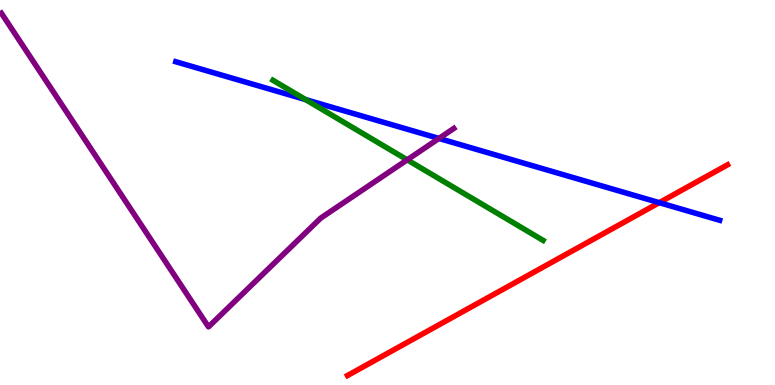[{'lines': ['blue', 'red'], 'intersections': [{'x': 8.51, 'y': 4.74}]}, {'lines': ['green', 'red'], 'intersections': []}, {'lines': ['purple', 'red'], 'intersections': []}, {'lines': ['blue', 'green'], 'intersections': [{'x': 3.94, 'y': 7.41}]}, {'lines': ['blue', 'purple'], 'intersections': [{'x': 5.66, 'y': 6.4}]}, {'lines': ['green', 'purple'], 'intersections': [{'x': 5.25, 'y': 5.85}]}]